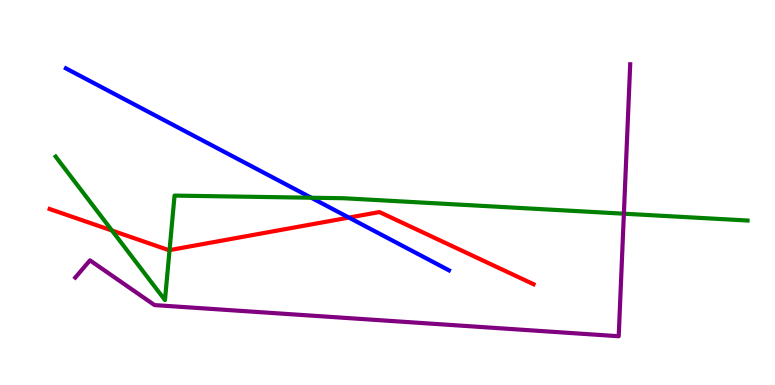[{'lines': ['blue', 'red'], 'intersections': [{'x': 4.5, 'y': 4.35}]}, {'lines': ['green', 'red'], 'intersections': [{'x': 1.44, 'y': 4.01}, {'x': 2.19, 'y': 3.5}]}, {'lines': ['purple', 'red'], 'intersections': []}, {'lines': ['blue', 'green'], 'intersections': [{'x': 4.02, 'y': 4.86}]}, {'lines': ['blue', 'purple'], 'intersections': []}, {'lines': ['green', 'purple'], 'intersections': [{'x': 8.05, 'y': 4.45}]}]